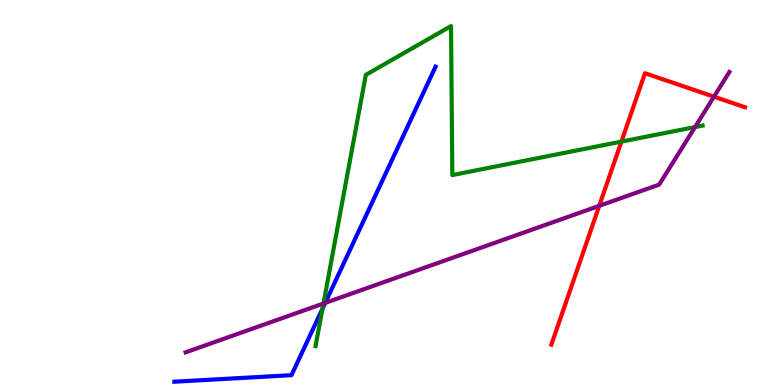[{'lines': ['blue', 'red'], 'intersections': []}, {'lines': ['green', 'red'], 'intersections': [{'x': 8.02, 'y': 6.32}]}, {'lines': ['purple', 'red'], 'intersections': [{'x': 7.73, 'y': 4.65}, {'x': 9.21, 'y': 7.49}]}, {'lines': ['blue', 'green'], 'intersections': [{'x': 4.16, 'y': 1.98}]}, {'lines': ['blue', 'purple'], 'intersections': [{'x': 4.2, 'y': 2.13}]}, {'lines': ['green', 'purple'], 'intersections': [{'x': 4.17, 'y': 2.12}, {'x': 8.97, 'y': 6.7}]}]